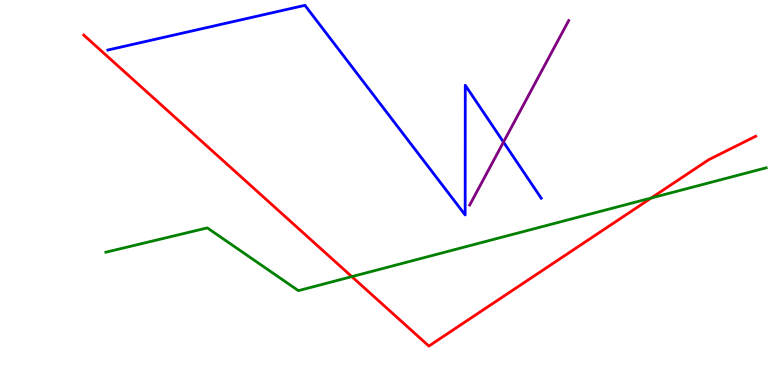[{'lines': ['blue', 'red'], 'intersections': []}, {'lines': ['green', 'red'], 'intersections': [{'x': 4.54, 'y': 2.81}, {'x': 8.4, 'y': 4.86}]}, {'lines': ['purple', 'red'], 'intersections': []}, {'lines': ['blue', 'green'], 'intersections': []}, {'lines': ['blue', 'purple'], 'intersections': [{'x': 6.5, 'y': 6.31}]}, {'lines': ['green', 'purple'], 'intersections': []}]